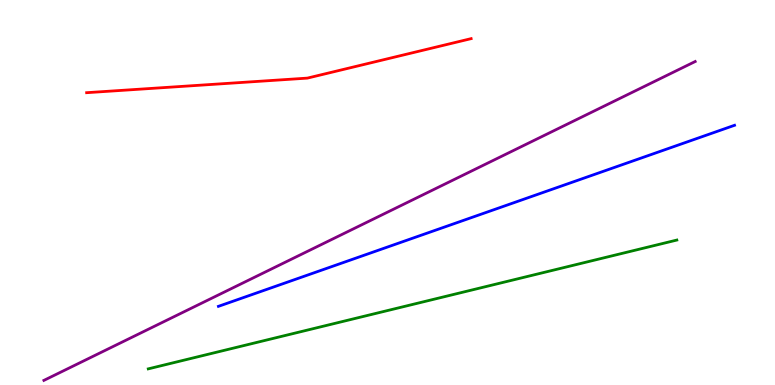[{'lines': ['blue', 'red'], 'intersections': []}, {'lines': ['green', 'red'], 'intersections': []}, {'lines': ['purple', 'red'], 'intersections': []}, {'lines': ['blue', 'green'], 'intersections': []}, {'lines': ['blue', 'purple'], 'intersections': []}, {'lines': ['green', 'purple'], 'intersections': []}]